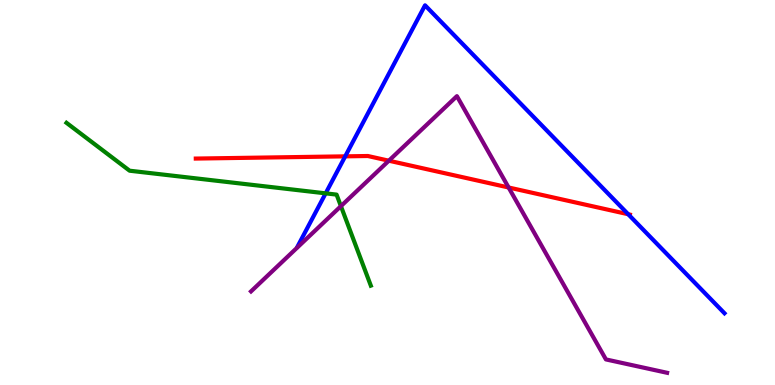[{'lines': ['blue', 'red'], 'intersections': [{'x': 4.45, 'y': 5.94}, {'x': 8.11, 'y': 4.44}]}, {'lines': ['green', 'red'], 'intersections': []}, {'lines': ['purple', 'red'], 'intersections': [{'x': 5.02, 'y': 5.83}, {'x': 6.56, 'y': 5.13}]}, {'lines': ['blue', 'green'], 'intersections': [{'x': 4.2, 'y': 4.98}]}, {'lines': ['blue', 'purple'], 'intersections': []}, {'lines': ['green', 'purple'], 'intersections': [{'x': 4.4, 'y': 4.65}]}]